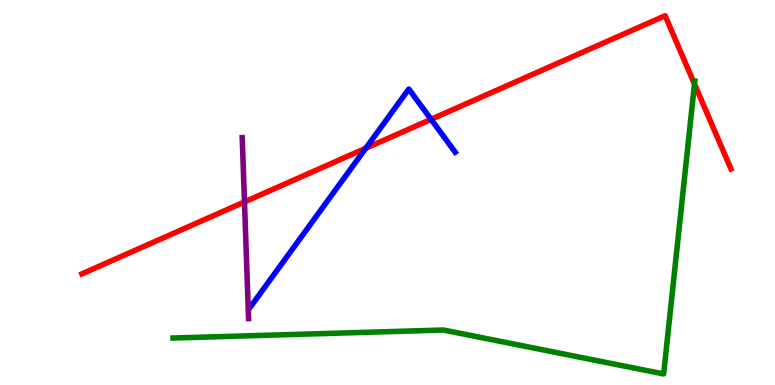[{'lines': ['blue', 'red'], 'intersections': [{'x': 4.72, 'y': 6.15}, {'x': 5.56, 'y': 6.9}]}, {'lines': ['green', 'red'], 'intersections': [{'x': 8.96, 'y': 7.82}]}, {'lines': ['purple', 'red'], 'intersections': [{'x': 3.15, 'y': 4.76}]}, {'lines': ['blue', 'green'], 'intersections': []}, {'lines': ['blue', 'purple'], 'intersections': []}, {'lines': ['green', 'purple'], 'intersections': []}]